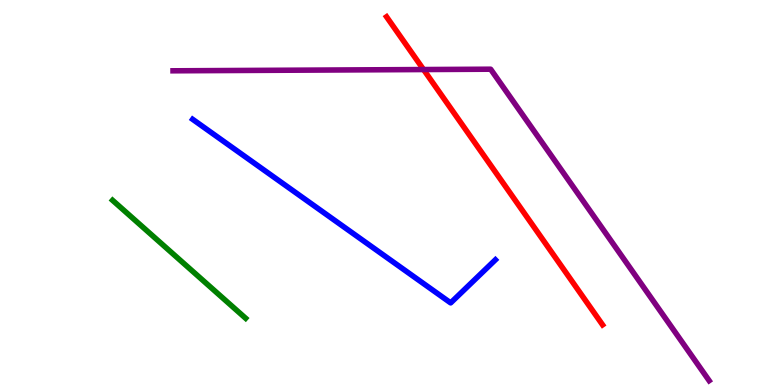[{'lines': ['blue', 'red'], 'intersections': []}, {'lines': ['green', 'red'], 'intersections': []}, {'lines': ['purple', 'red'], 'intersections': [{'x': 5.46, 'y': 8.19}]}, {'lines': ['blue', 'green'], 'intersections': []}, {'lines': ['blue', 'purple'], 'intersections': []}, {'lines': ['green', 'purple'], 'intersections': []}]